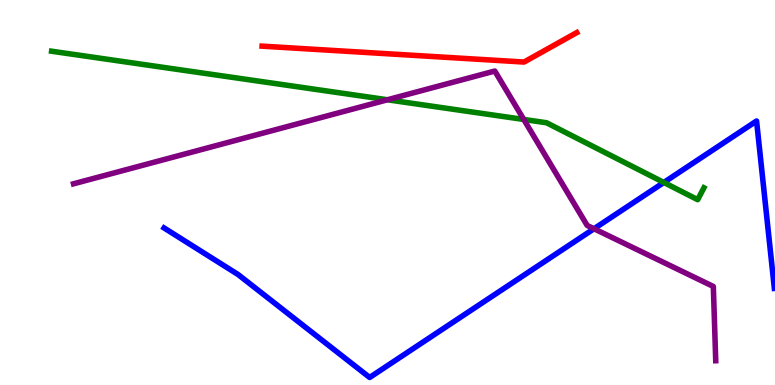[{'lines': ['blue', 'red'], 'intersections': []}, {'lines': ['green', 'red'], 'intersections': []}, {'lines': ['purple', 'red'], 'intersections': []}, {'lines': ['blue', 'green'], 'intersections': [{'x': 8.57, 'y': 5.26}]}, {'lines': ['blue', 'purple'], 'intersections': [{'x': 7.66, 'y': 4.06}]}, {'lines': ['green', 'purple'], 'intersections': [{'x': 5.0, 'y': 7.41}, {'x': 6.76, 'y': 6.9}]}]